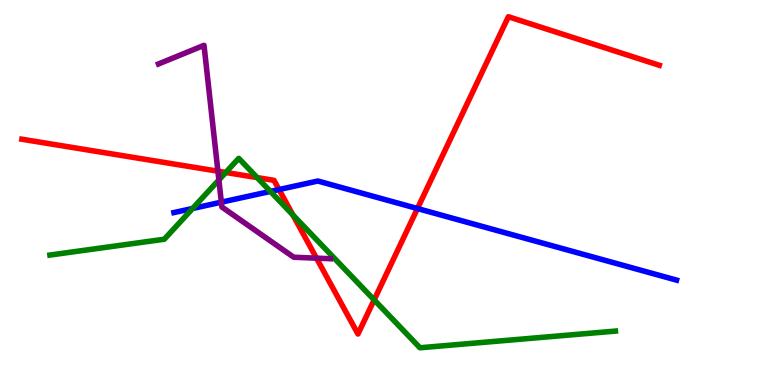[{'lines': ['blue', 'red'], 'intersections': [{'x': 3.6, 'y': 5.08}, {'x': 5.39, 'y': 4.58}]}, {'lines': ['green', 'red'], 'intersections': [{'x': 2.91, 'y': 5.52}, {'x': 3.32, 'y': 5.39}, {'x': 3.78, 'y': 4.42}, {'x': 4.83, 'y': 2.21}]}, {'lines': ['purple', 'red'], 'intersections': [{'x': 2.81, 'y': 5.55}, {'x': 4.08, 'y': 3.29}]}, {'lines': ['blue', 'green'], 'intersections': [{'x': 2.49, 'y': 4.59}, {'x': 3.49, 'y': 5.03}]}, {'lines': ['blue', 'purple'], 'intersections': [{'x': 2.86, 'y': 4.75}]}, {'lines': ['green', 'purple'], 'intersections': [{'x': 2.82, 'y': 5.33}]}]